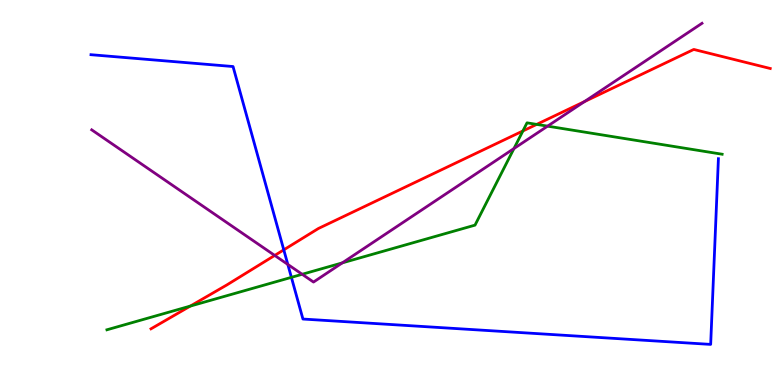[{'lines': ['blue', 'red'], 'intersections': [{'x': 3.66, 'y': 3.51}]}, {'lines': ['green', 'red'], 'intersections': [{'x': 2.46, 'y': 2.05}, {'x': 6.75, 'y': 6.6}, {'x': 6.92, 'y': 6.77}]}, {'lines': ['purple', 'red'], 'intersections': [{'x': 3.54, 'y': 3.37}, {'x': 7.54, 'y': 7.36}]}, {'lines': ['blue', 'green'], 'intersections': [{'x': 3.76, 'y': 2.8}]}, {'lines': ['blue', 'purple'], 'intersections': [{'x': 3.71, 'y': 3.13}]}, {'lines': ['green', 'purple'], 'intersections': [{'x': 3.9, 'y': 2.88}, {'x': 4.42, 'y': 3.17}, {'x': 6.63, 'y': 6.14}, {'x': 7.07, 'y': 6.72}]}]